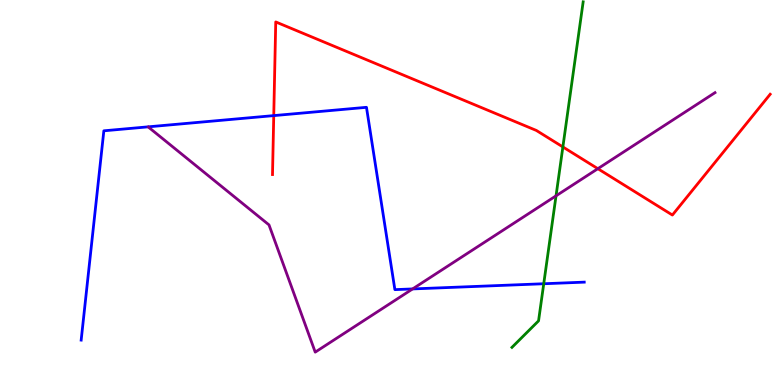[{'lines': ['blue', 'red'], 'intersections': [{'x': 3.53, 'y': 7.0}]}, {'lines': ['green', 'red'], 'intersections': [{'x': 7.26, 'y': 6.18}]}, {'lines': ['purple', 'red'], 'intersections': [{'x': 7.71, 'y': 5.62}]}, {'lines': ['blue', 'green'], 'intersections': [{'x': 7.02, 'y': 2.63}]}, {'lines': ['blue', 'purple'], 'intersections': [{'x': 5.32, 'y': 2.5}]}, {'lines': ['green', 'purple'], 'intersections': [{'x': 7.17, 'y': 4.91}]}]